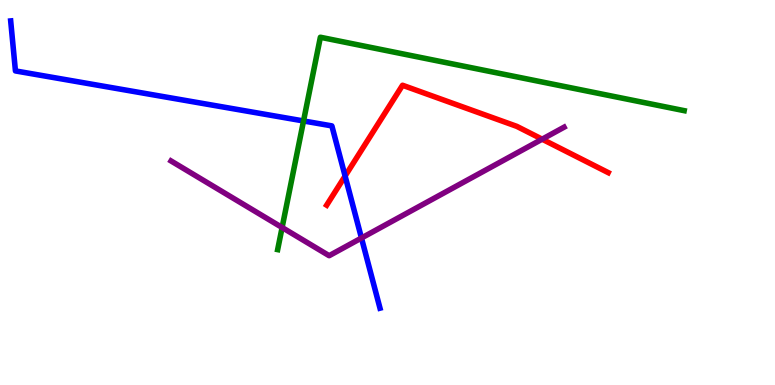[{'lines': ['blue', 'red'], 'intersections': [{'x': 4.45, 'y': 5.43}]}, {'lines': ['green', 'red'], 'intersections': []}, {'lines': ['purple', 'red'], 'intersections': [{'x': 7.0, 'y': 6.38}]}, {'lines': ['blue', 'green'], 'intersections': [{'x': 3.92, 'y': 6.86}]}, {'lines': ['blue', 'purple'], 'intersections': [{'x': 4.66, 'y': 3.82}]}, {'lines': ['green', 'purple'], 'intersections': [{'x': 3.64, 'y': 4.09}]}]